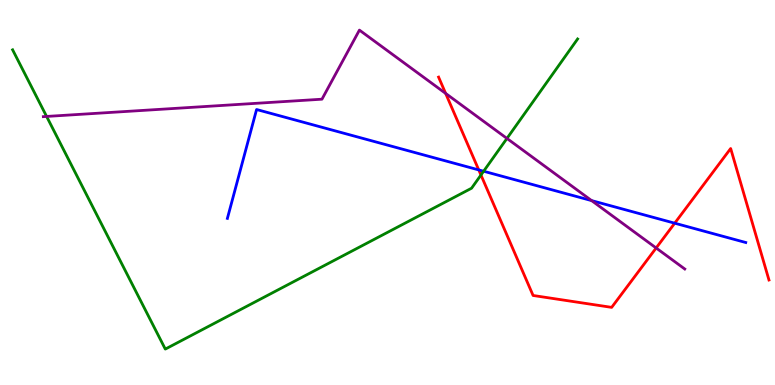[{'lines': ['blue', 'red'], 'intersections': [{'x': 6.18, 'y': 5.59}, {'x': 8.71, 'y': 4.2}]}, {'lines': ['green', 'red'], 'intersections': [{'x': 6.21, 'y': 5.45}]}, {'lines': ['purple', 'red'], 'intersections': [{'x': 5.75, 'y': 7.57}, {'x': 8.47, 'y': 3.56}]}, {'lines': ['blue', 'green'], 'intersections': [{'x': 6.24, 'y': 5.55}]}, {'lines': ['blue', 'purple'], 'intersections': [{'x': 7.63, 'y': 4.79}]}, {'lines': ['green', 'purple'], 'intersections': [{'x': 0.601, 'y': 6.98}, {'x': 6.54, 'y': 6.4}]}]